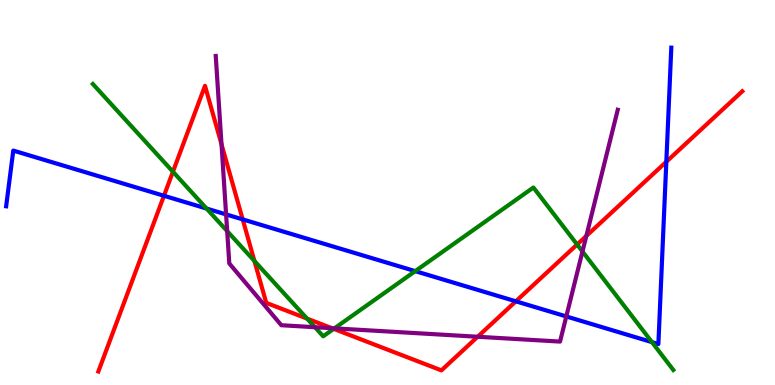[{'lines': ['blue', 'red'], 'intersections': [{'x': 2.12, 'y': 4.92}, {'x': 3.13, 'y': 4.3}, {'x': 6.66, 'y': 2.17}, {'x': 8.6, 'y': 5.8}]}, {'lines': ['green', 'red'], 'intersections': [{'x': 2.23, 'y': 5.54}, {'x': 3.28, 'y': 3.22}, {'x': 3.96, 'y': 1.72}, {'x': 4.31, 'y': 1.46}, {'x': 7.45, 'y': 3.65}]}, {'lines': ['purple', 'red'], 'intersections': [{'x': 2.86, 'y': 6.25}, {'x': 4.28, 'y': 1.48}, {'x': 6.16, 'y': 1.25}, {'x': 7.57, 'y': 3.87}]}, {'lines': ['blue', 'green'], 'intersections': [{'x': 2.67, 'y': 4.58}, {'x': 5.36, 'y': 2.96}, {'x': 8.41, 'y': 1.11}]}, {'lines': ['blue', 'purple'], 'intersections': [{'x': 2.92, 'y': 4.43}, {'x': 7.31, 'y': 1.78}]}, {'lines': ['green', 'purple'], 'intersections': [{'x': 2.93, 'y': 4.0}, {'x': 4.06, 'y': 1.5}, {'x': 4.31, 'y': 1.47}, {'x': 7.52, 'y': 3.47}]}]